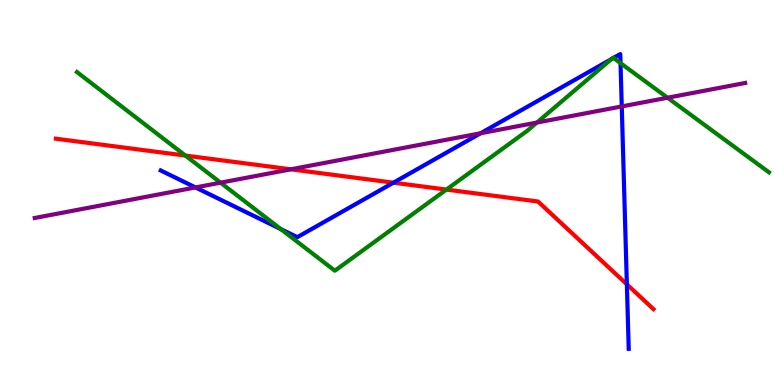[{'lines': ['blue', 'red'], 'intersections': [{'x': 5.08, 'y': 5.26}, {'x': 8.09, 'y': 2.61}]}, {'lines': ['green', 'red'], 'intersections': [{'x': 2.39, 'y': 5.96}, {'x': 5.76, 'y': 5.08}]}, {'lines': ['purple', 'red'], 'intersections': [{'x': 3.75, 'y': 5.6}]}, {'lines': ['blue', 'green'], 'intersections': [{'x': 3.62, 'y': 4.05}, {'x': 7.89, 'y': 8.46}, {'x': 7.92, 'y': 8.49}, {'x': 8.01, 'y': 8.36}]}, {'lines': ['blue', 'purple'], 'intersections': [{'x': 2.52, 'y': 5.13}, {'x': 6.2, 'y': 6.54}, {'x': 8.02, 'y': 7.24}]}, {'lines': ['green', 'purple'], 'intersections': [{'x': 2.85, 'y': 5.26}, {'x': 6.93, 'y': 6.82}, {'x': 8.61, 'y': 7.46}]}]